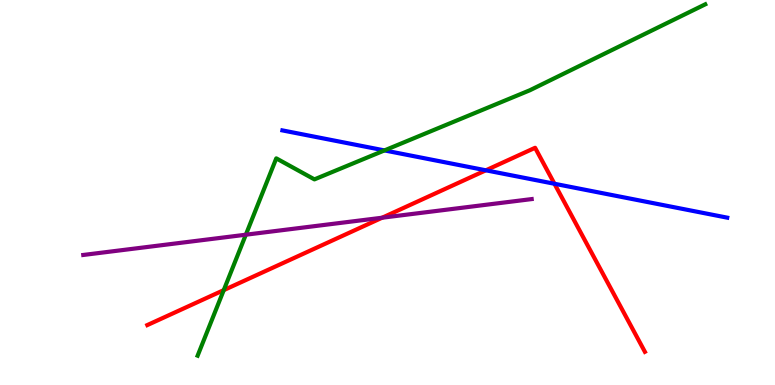[{'lines': ['blue', 'red'], 'intersections': [{'x': 6.27, 'y': 5.58}, {'x': 7.15, 'y': 5.23}]}, {'lines': ['green', 'red'], 'intersections': [{'x': 2.89, 'y': 2.46}]}, {'lines': ['purple', 'red'], 'intersections': [{'x': 4.93, 'y': 4.34}]}, {'lines': ['blue', 'green'], 'intersections': [{'x': 4.96, 'y': 6.09}]}, {'lines': ['blue', 'purple'], 'intersections': []}, {'lines': ['green', 'purple'], 'intersections': [{'x': 3.17, 'y': 3.9}]}]